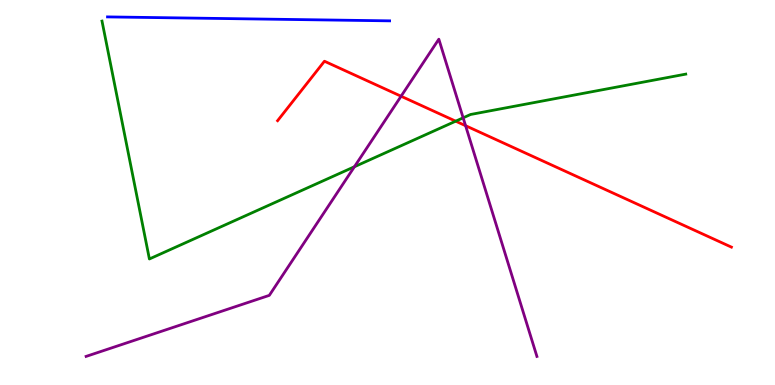[{'lines': ['blue', 'red'], 'intersections': []}, {'lines': ['green', 'red'], 'intersections': [{'x': 5.88, 'y': 6.85}]}, {'lines': ['purple', 'red'], 'intersections': [{'x': 5.18, 'y': 7.5}, {'x': 6.01, 'y': 6.74}]}, {'lines': ['blue', 'green'], 'intersections': []}, {'lines': ['blue', 'purple'], 'intersections': []}, {'lines': ['green', 'purple'], 'intersections': [{'x': 4.57, 'y': 5.67}, {'x': 5.98, 'y': 6.94}]}]